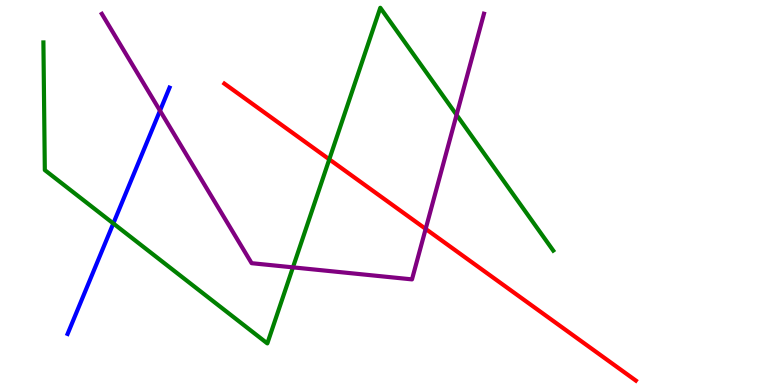[{'lines': ['blue', 'red'], 'intersections': []}, {'lines': ['green', 'red'], 'intersections': [{'x': 4.25, 'y': 5.86}]}, {'lines': ['purple', 'red'], 'intersections': [{'x': 5.49, 'y': 4.05}]}, {'lines': ['blue', 'green'], 'intersections': [{'x': 1.46, 'y': 4.2}]}, {'lines': ['blue', 'purple'], 'intersections': [{'x': 2.06, 'y': 7.13}]}, {'lines': ['green', 'purple'], 'intersections': [{'x': 3.78, 'y': 3.06}, {'x': 5.89, 'y': 7.02}]}]